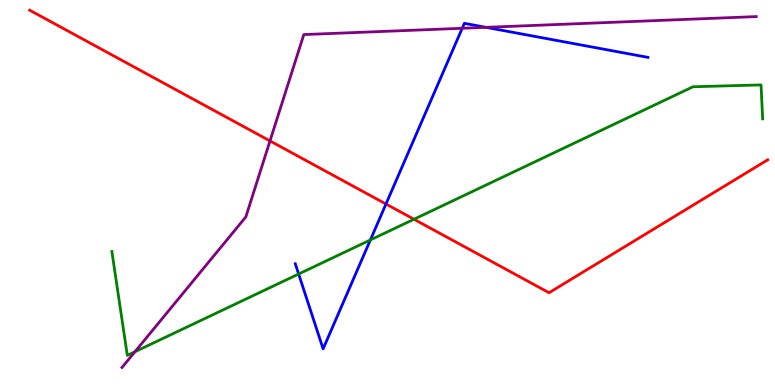[{'lines': ['blue', 'red'], 'intersections': [{'x': 4.98, 'y': 4.7}]}, {'lines': ['green', 'red'], 'intersections': [{'x': 5.34, 'y': 4.31}]}, {'lines': ['purple', 'red'], 'intersections': [{'x': 3.48, 'y': 6.34}]}, {'lines': ['blue', 'green'], 'intersections': [{'x': 3.85, 'y': 2.88}, {'x': 4.78, 'y': 3.77}]}, {'lines': ['blue', 'purple'], 'intersections': [{'x': 5.96, 'y': 9.27}, {'x': 6.27, 'y': 9.29}]}, {'lines': ['green', 'purple'], 'intersections': [{'x': 1.74, 'y': 0.864}]}]